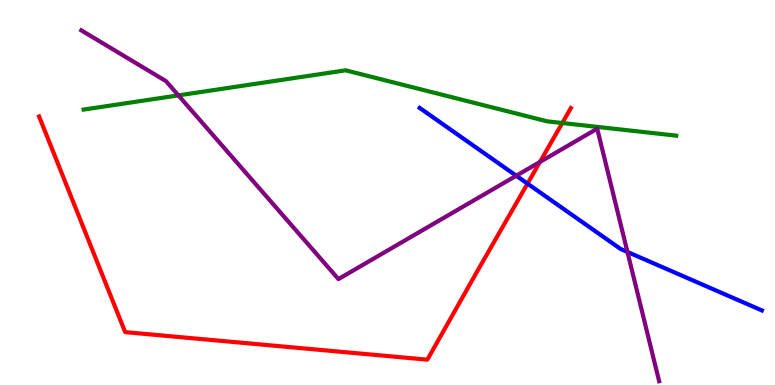[{'lines': ['blue', 'red'], 'intersections': [{'x': 6.81, 'y': 5.23}]}, {'lines': ['green', 'red'], 'intersections': [{'x': 7.26, 'y': 6.8}]}, {'lines': ['purple', 'red'], 'intersections': [{'x': 6.97, 'y': 5.79}]}, {'lines': ['blue', 'green'], 'intersections': []}, {'lines': ['blue', 'purple'], 'intersections': [{'x': 6.66, 'y': 5.44}, {'x': 8.1, 'y': 3.46}]}, {'lines': ['green', 'purple'], 'intersections': [{'x': 2.3, 'y': 7.52}]}]